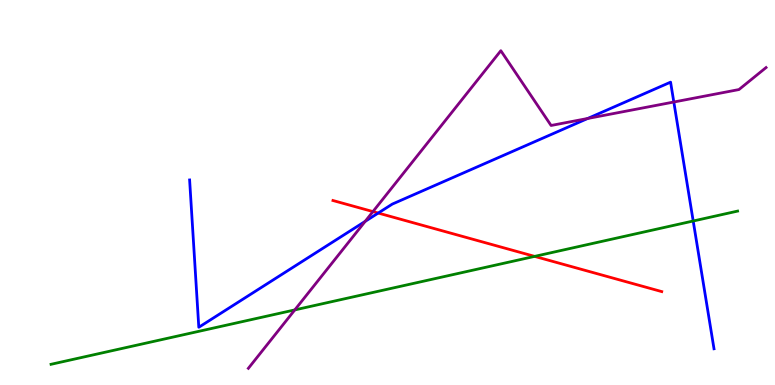[{'lines': ['blue', 'red'], 'intersections': [{'x': 4.88, 'y': 4.47}]}, {'lines': ['green', 'red'], 'intersections': [{'x': 6.9, 'y': 3.34}]}, {'lines': ['purple', 'red'], 'intersections': [{'x': 4.81, 'y': 4.5}]}, {'lines': ['blue', 'green'], 'intersections': [{'x': 8.94, 'y': 4.26}]}, {'lines': ['blue', 'purple'], 'intersections': [{'x': 4.71, 'y': 4.25}, {'x': 7.58, 'y': 6.92}, {'x': 8.69, 'y': 7.35}]}, {'lines': ['green', 'purple'], 'intersections': [{'x': 3.8, 'y': 1.95}]}]